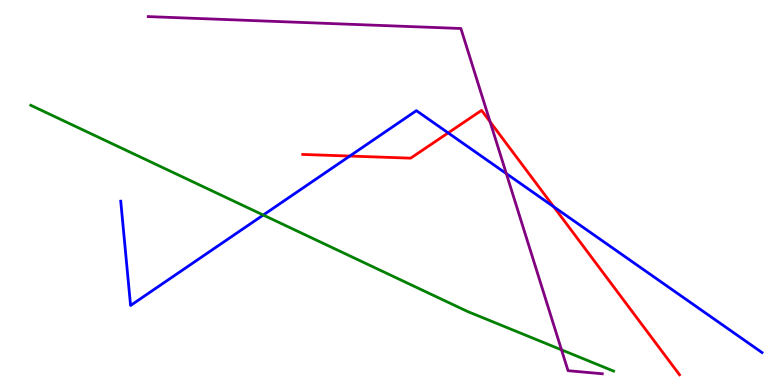[{'lines': ['blue', 'red'], 'intersections': [{'x': 4.51, 'y': 5.95}, {'x': 5.78, 'y': 6.55}, {'x': 7.14, 'y': 4.63}]}, {'lines': ['green', 'red'], 'intersections': []}, {'lines': ['purple', 'red'], 'intersections': [{'x': 6.32, 'y': 6.84}]}, {'lines': ['blue', 'green'], 'intersections': [{'x': 3.4, 'y': 4.41}]}, {'lines': ['blue', 'purple'], 'intersections': [{'x': 6.53, 'y': 5.49}]}, {'lines': ['green', 'purple'], 'intersections': [{'x': 7.25, 'y': 0.913}]}]